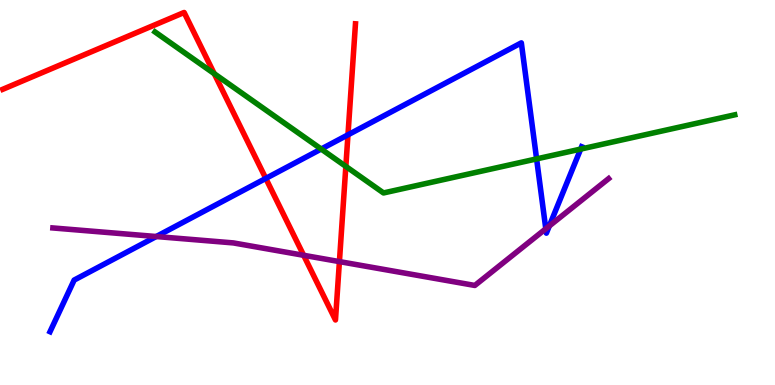[{'lines': ['blue', 'red'], 'intersections': [{'x': 3.43, 'y': 5.37}, {'x': 4.49, 'y': 6.5}]}, {'lines': ['green', 'red'], 'intersections': [{'x': 2.76, 'y': 8.09}, {'x': 4.46, 'y': 5.68}]}, {'lines': ['purple', 'red'], 'intersections': [{'x': 3.92, 'y': 3.37}, {'x': 4.38, 'y': 3.21}]}, {'lines': ['blue', 'green'], 'intersections': [{'x': 4.14, 'y': 6.13}, {'x': 6.92, 'y': 5.87}, {'x': 7.49, 'y': 6.13}]}, {'lines': ['blue', 'purple'], 'intersections': [{'x': 2.02, 'y': 3.86}, {'x': 7.04, 'y': 4.06}, {'x': 7.09, 'y': 4.13}]}, {'lines': ['green', 'purple'], 'intersections': []}]